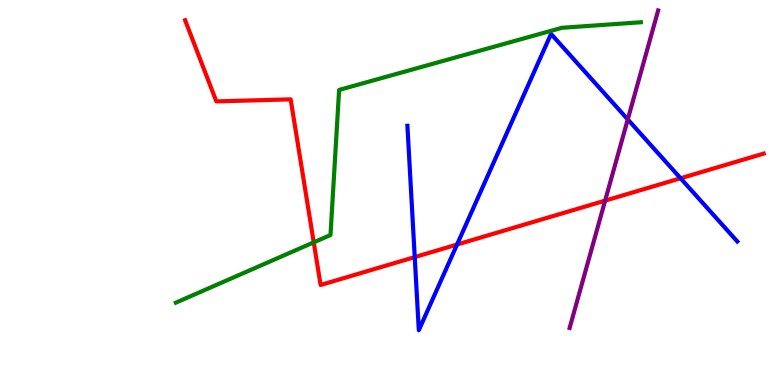[{'lines': ['blue', 'red'], 'intersections': [{'x': 5.35, 'y': 3.32}, {'x': 5.9, 'y': 3.65}, {'x': 8.78, 'y': 5.37}]}, {'lines': ['green', 'red'], 'intersections': [{'x': 4.05, 'y': 3.71}]}, {'lines': ['purple', 'red'], 'intersections': [{'x': 7.81, 'y': 4.79}]}, {'lines': ['blue', 'green'], 'intersections': []}, {'lines': ['blue', 'purple'], 'intersections': [{'x': 8.1, 'y': 6.9}]}, {'lines': ['green', 'purple'], 'intersections': []}]